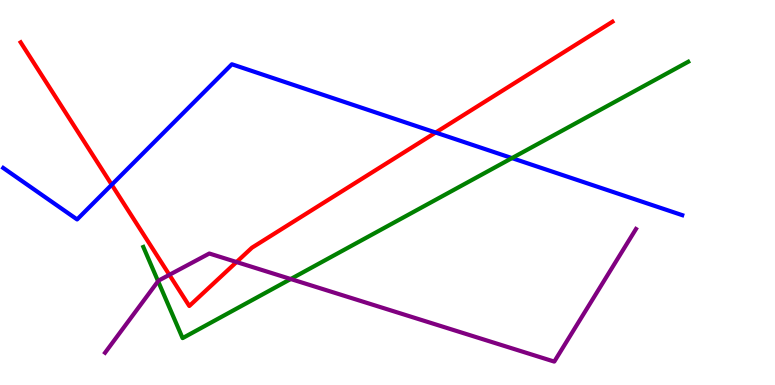[{'lines': ['blue', 'red'], 'intersections': [{'x': 1.44, 'y': 5.2}, {'x': 5.62, 'y': 6.56}]}, {'lines': ['green', 'red'], 'intersections': []}, {'lines': ['purple', 'red'], 'intersections': [{'x': 2.19, 'y': 2.86}, {'x': 3.05, 'y': 3.19}]}, {'lines': ['blue', 'green'], 'intersections': [{'x': 6.61, 'y': 5.89}]}, {'lines': ['blue', 'purple'], 'intersections': []}, {'lines': ['green', 'purple'], 'intersections': [{'x': 2.04, 'y': 2.7}, {'x': 3.75, 'y': 2.75}]}]